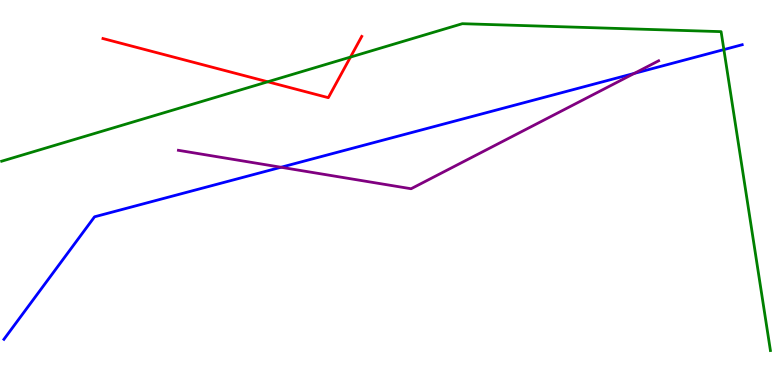[{'lines': ['blue', 'red'], 'intersections': []}, {'lines': ['green', 'red'], 'intersections': [{'x': 3.45, 'y': 7.88}, {'x': 4.52, 'y': 8.52}]}, {'lines': ['purple', 'red'], 'intersections': []}, {'lines': ['blue', 'green'], 'intersections': [{'x': 9.34, 'y': 8.71}]}, {'lines': ['blue', 'purple'], 'intersections': [{'x': 3.63, 'y': 5.66}, {'x': 8.18, 'y': 8.09}]}, {'lines': ['green', 'purple'], 'intersections': []}]